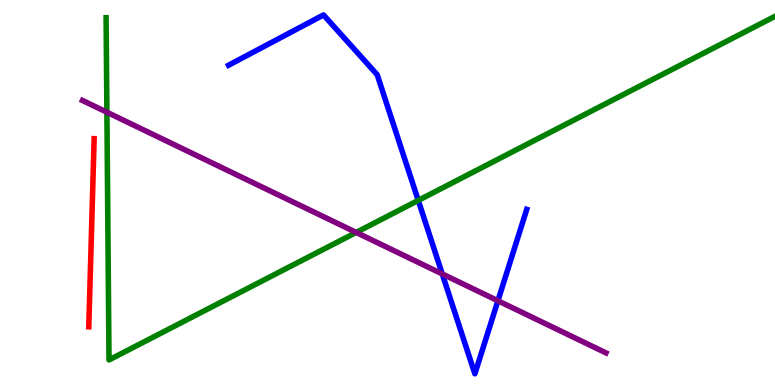[{'lines': ['blue', 'red'], 'intersections': []}, {'lines': ['green', 'red'], 'intersections': []}, {'lines': ['purple', 'red'], 'intersections': []}, {'lines': ['blue', 'green'], 'intersections': [{'x': 5.4, 'y': 4.79}]}, {'lines': ['blue', 'purple'], 'intersections': [{'x': 5.71, 'y': 2.88}, {'x': 6.42, 'y': 2.19}]}, {'lines': ['green', 'purple'], 'intersections': [{'x': 1.38, 'y': 7.08}, {'x': 4.6, 'y': 3.96}]}]